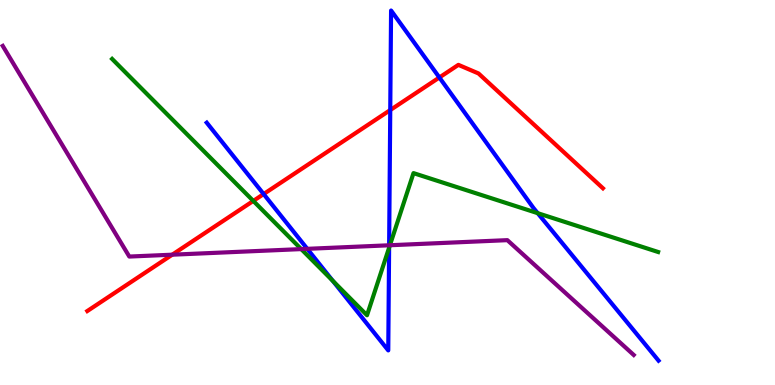[{'lines': ['blue', 'red'], 'intersections': [{'x': 3.4, 'y': 4.96}, {'x': 5.04, 'y': 7.14}, {'x': 5.67, 'y': 7.99}]}, {'lines': ['green', 'red'], 'intersections': [{'x': 3.27, 'y': 4.78}]}, {'lines': ['purple', 'red'], 'intersections': [{'x': 2.22, 'y': 3.38}]}, {'lines': ['blue', 'green'], 'intersections': [{'x': 4.29, 'y': 2.7}, {'x': 5.02, 'y': 3.57}, {'x': 6.94, 'y': 4.46}]}, {'lines': ['blue', 'purple'], 'intersections': [{'x': 3.96, 'y': 3.54}, {'x': 5.02, 'y': 3.63}]}, {'lines': ['green', 'purple'], 'intersections': [{'x': 3.89, 'y': 3.53}, {'x': 5.03, 'y': 3.63}]}]